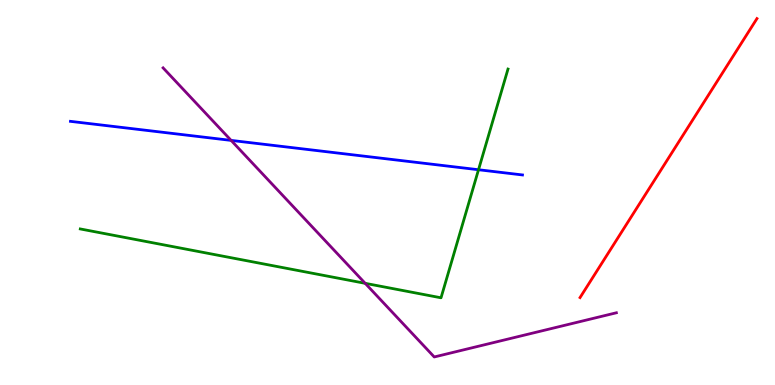[{'lines': ['blue', 'red'], 'intersections': []}, {'lines': ['green', 'red'], 'intersections': []}, {'lines': ['purple', 'red'], 'intersections': []}, {'lines': ['blue', 'green'], 'intersections': [{'x': 6.17, 'y': 5.59}]}, {'lines': ['blue', 'purple'], 'intersections': [{'x': 2.98, 'y': 6.35}]}, {'lines': ['green', 'purple'], 'intersections': [{'x': 4.71, 'y': 2.64}]}]